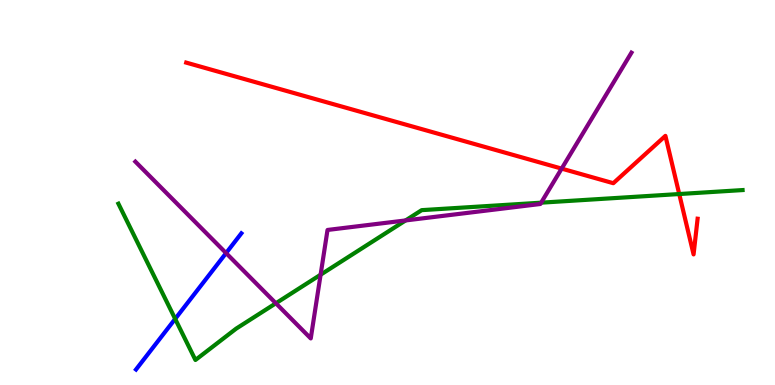[{'lines': ['blue', 'red'], 'intersections': []}, {'lines': ['green', 'red'], 'intersections': [{'x': 8.76, 'y': 4.96}]}, {'lines': ['purple', 'red'], 'intersections': [{'x': 7.25, 'y': 5.62}]}, {'lines': ['blue', 'green'], 'intersections': [{'x': 2.26, 'y': 1.72}]}, {'lines': ['blue', 'purple'], 'intersections': [{'x': 2.92, 'y': 3.43}]}, {'lines': ['green', 'purple'], 'intersections': [{'x': 3.56, 'y': 2.12}, {'x': 4.14, 'y': 2.86}, {'x': 5.23, 'y': 4.27}, {'x': 6.98, 'y': 4.74}]}]